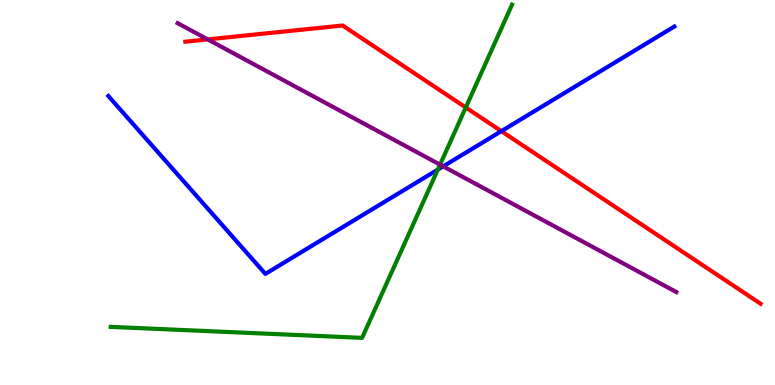[{'lines': ['blue', 'red'], 'intersections': [{'x': 6.47, 'y': 6.59}]}, {'lines': ['green', 'red'], 'intersections': [{'x': 6.01, 'y': 7.21}]}, {'lines': ['purple', 'red'], 'intersections': [{'x': 2.68, 'y': 8.98}]}, {'lines': ['blue', 'green'], 'intersections': [{'x': 5.65, 'y': 5.59}]}, {'lines': ['blue', 'purple'], 'intersections': [{'x': 5.72, 'y': 5.68}]}, {'lines': ['green', 'purple'], 'intersections': [{'x': 5.68, 'y': 5.72}]}]